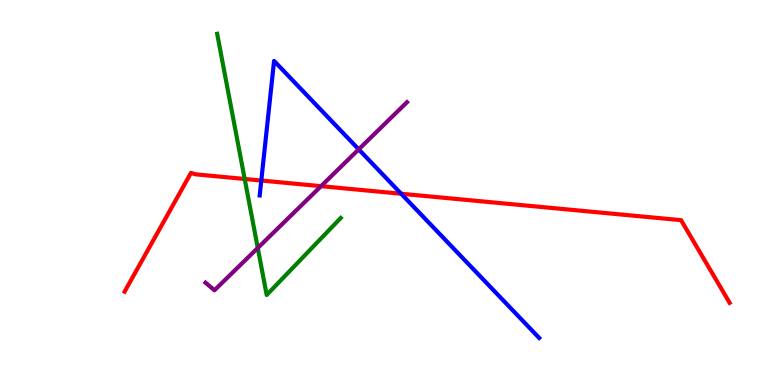[{'lines': ['blue', 'red'], 'intersections': [{'x': 3.37, 'y': 5.31}, {'x': 5.18, 'y': 4.97}]}, {'lines': ['green', 'red'], 'intersections': [{'x': 3.16, 'y': 5.35}]}, {'lines': ['purple', 'red'], 'intersections': [{'x': 4.14, 'y': 5.16}]}, {'lines': ['blue', 'green'], 'intersections': []}, {'lines': ['blue', 'purple'], 'intersections': [{'x': 4.63, 'y': 6.12}]}, {'lines': ['green', 'purple'], 'intersections': [{'x': 3.33, 'y': 3.56}]}]